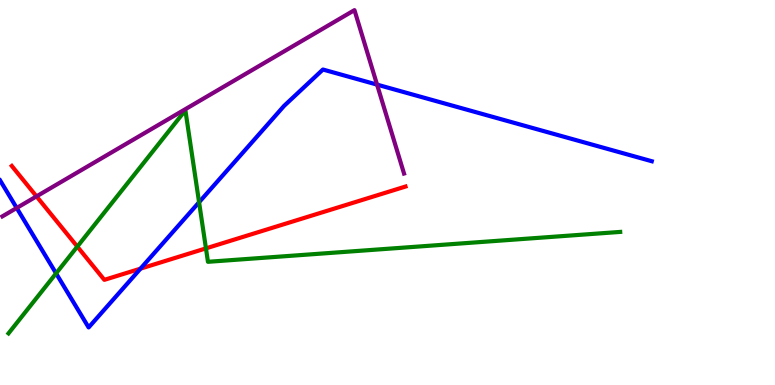[{'lines': ['blue', 'red'], 'intersections': [{'x': 1.81, 'y': 3.02}]}, {'lines': ['green', 'red'], 'intersections': [{'x': 0.998, 'y': 3.6}, {'x': 2.66, 'y': 3.55}]}, {'lines': ['purple', 'red'], 'intersections': [{'x': 0.471, 'y': 4.9}]}, {'lines': ['blue', 'green'], 'intersections': [{'x': 0.724, 'y': 2.9}, {'x': 2.57, 'y': 4.75}]}, {'lines': ['blue', 'purple'], 'intersections': [{'x': 0.216, 'y': 4.6}, {'x': 4.87, 'y': 7.8}]}, {'lines': ['green', 'purple'], 'intersections': []}]